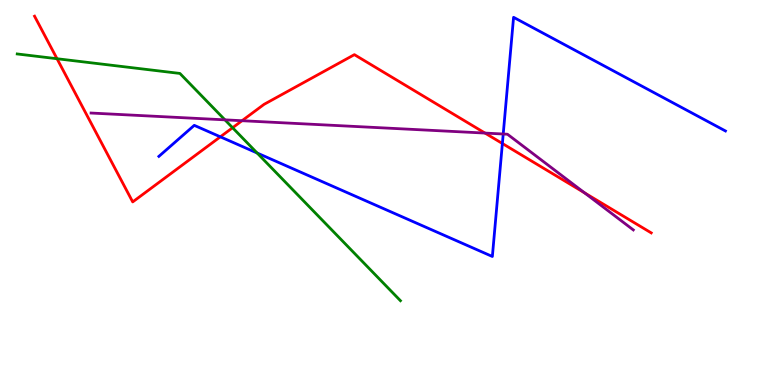[{'lines': ['blue', 'red'], 'intersections': [{'x': 2.84, 'y': 6.45}, {'x': 6.48, 'y': 6.27}]}, {'lines': ['green', 'red'], 'intersections': [{'x': 0.736, 'y': 8.47}, {'x': 3.0, 'y': 6.68}]}, {'lines': ['purple', 'red'], 'intersections': [{'x': 3.12, 'y': 6.86}, {'x': 6.26, 'y': 6.54}, {'x': 7.54, 'y': 4.99}]}, {'lines': ['blue', 'green'], 'intersections': [{'x': 3.32, 'y': 6.03}]}, {'lines': ['blue', 'purple'], 'intersections': [{'x': 6.49, 'y': 6.52}]}, {'lines': ['green', 'purple'], 'intersections': [{'x': 2.9, 'y': 6.89}]}]